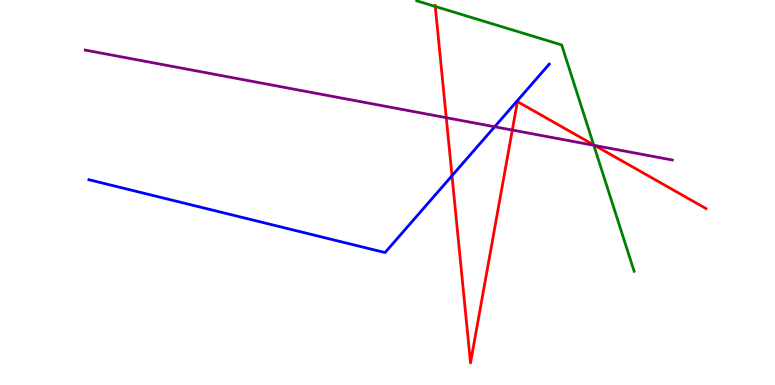[{'lines': ['blue', 'red'], 'intersections': [{'x': 5.83, 'y': 5.44}]}, {'lines': ['green', 'red'], 'intersections': [{'x': 5.62, 'y': 9.83}, {'x': 7.66, 'y': 6.24}]}, {'lines': ['purple', 'red'], 'intersections': [{'x': 5.76, 'y': 6.94}, {'x': 6.61, 'y': 6.62}, {'x': 7.68, 'y': 6.22}]}, {'lines': ['blue', 'green'], 'intersections': []}, {'lines': ['blue', 'purple'], 'intersections': [{'x': 6.38, 'y': 6.71}]}, {'lines': ['green', 'purple'], 'intersections': [{'x': 7.66, 'y': 6.23}]}]